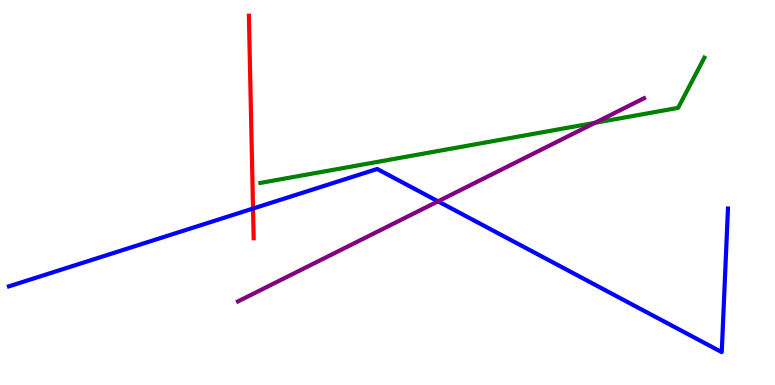[{'lines': ['blue', 'red'], 'intersections': [{'x': 3.26, 'y': 4.58}]}, {'lines': ['green', 'red'], 'intersections': []}, {'lines': ['purple', 'red'], 'intersections': []}, {'lines': ['blue', 'green'], 'intersections': []}, {'lines': ['blue', 'purple'], 'intersections': [{'x': 5.65, 'y': 4.77}]}, {'lines': ['green', 'purple'], 'intersections': [{'x': 7.68, 'y': 6.81}]}]